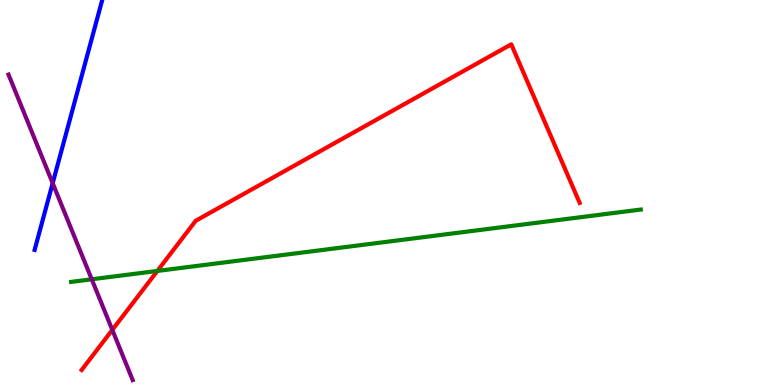[{'lines': ['blue', 'red'], 'intersections': []}, {'lines': ['green', 'red'], 'intersections': [{'x': 2.03, 'y': 2.96}]}, {'lines': ['purple', 'red'], 'intersections': [{'x': 1.45, 'y': 1.43}]}, {'lines': ['blue', 'green'], 'intersections': []}, {'lines': ['blue', 'purple'], 'intersections': [{'x': 0.68, 'y': 5.24}]}, {'lines': ['green', 'purple'], 'intersections': [{'x': 1.18, 'y': 2.75}]}]